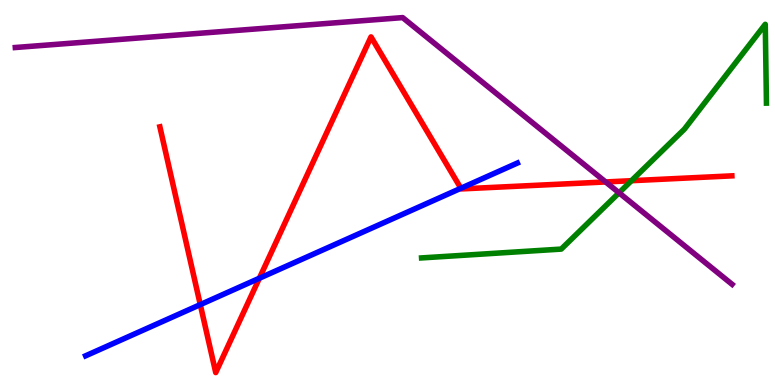[{'lines': ['blue', 'red'], 'intersections': [{'x': 2.58, 'y': 2.09}, {'x': 3.35, 'y': 2.77}, {'x': 5.95, 'y': 5.11}]}, {'lines': ['green', 'red'], 'intersections': [{'x': 8.15, 'y': 5.31}]}, {'lines': ['purple', 'red'], 'intersections': [{'x': 7.81, 'y': 5.27}]}, {'lines': ['blue', 'green'], 'intersections': []}, {'lines': ['blue', 'purple'], 'intersections': []}, {'lines': ['green', 'purple'], 'intersections': [{'x': 7.99, 'y': 4.99}]}]